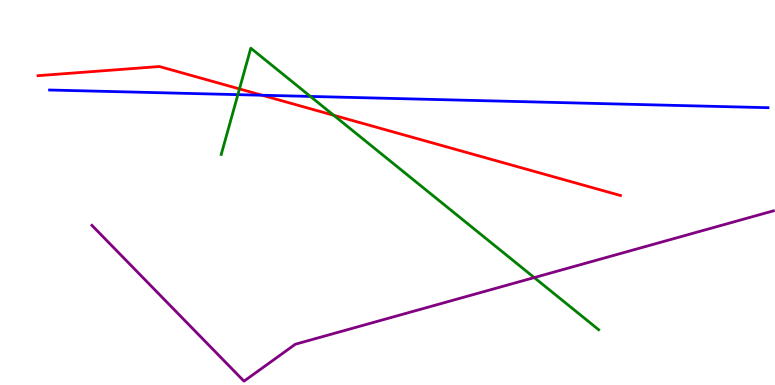[{'lines': ['blue', 'red'], 'intersections': [{'x': 3.38, 'y': 7.53}]}, {'lines': ['green', 'red'], 'intersections': [{'x': 3.09, 'y': 7.69}, {'x': 4.31, 'y': 7.01}]}, {'lines': ['purple', 'red'], 'intersections': []}, {'lines': ['blue', 'green'], 'intersections': [{'x': 3.07, 'y': 7.54}, {'x': 4.01, 'y': 7.5}]}, {'lines': ['blue', 'purple'], 'intersections': []}, {'lines': ['green', 'purple'], 'intersections': [{'x': 6.89, 'y': 2.79}]}]